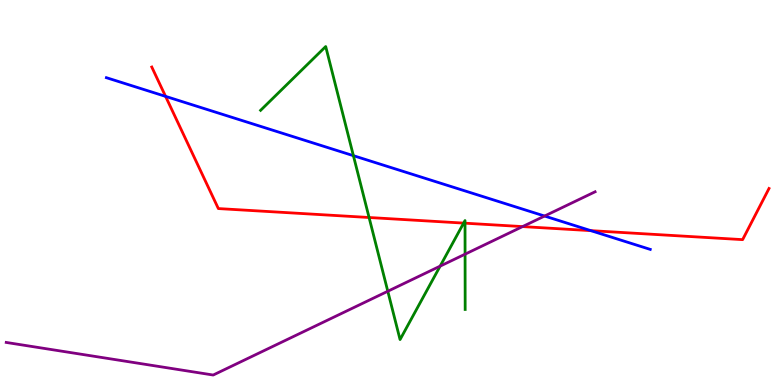[{'lines': ['blue', 'red'], 'intersections': [{'x': 2.14, 'y': 7.5}, {'x': 7.62, 'y': 4.01}]}, {'lines': ['green', 'red'], 'intersections': [{'x': 4.76, 'y': 4.35}, {'x': 5.98, 'y': 4.21}, {'x': 6.0, 'y': 4.2}]}, {'lines': ['purple', 'red'], 'intersections': [{'x': 6.74, 'y': 4.11}]}, {'lines': ['blue', 'green'], 'intersections': [{'x': 4.56, 'y': 5.96}]}, {'lines': ['blue', 'purple'], 'intersections': [{'x': 7.03, 'y': 4.39}]}, {'lines': ['green', 'purple'], 'intersections': [{'x': 5.0, 'y': 2.43}, {'x': 5.68, 'y': 3.09}, {'x': 6.0, 'y': 3.4}]}]